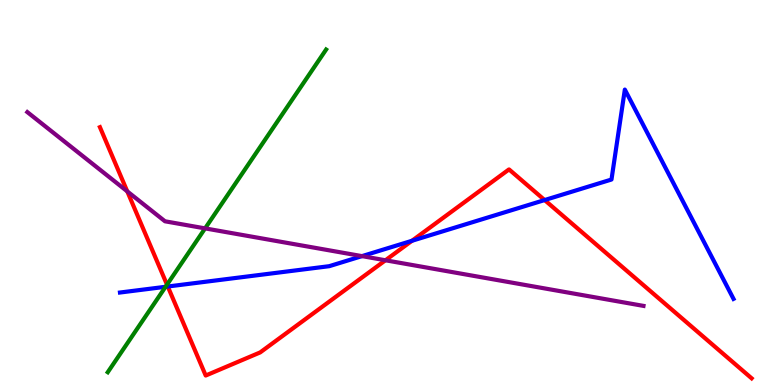[{'lines': ['blue', 'red'], 'intersections': [{'x': 2.16, 'y': 2.56}, {'x': 5.32, 'y': 3.75}, {'x': 7.03, 'y': 4.8}]}, {'lines': ['green', 'red'], 'intersections': [{'x': 2.15, 'y': 2.61}]}, {'lines': ['purple', 'red'], 'intersections': [{'x': 1.64, 'y': 5.03}, {'x': 4.97, 'y': 3.24}]}, {'lines': ['blue', 'green'], 'intersections': [{'x': 2.14, 'y': 2.55}]}, {'lines': ['blue', 'purple'], 'intersections': [{'x': 4.67, 'y': 3.35}]}, {'lines': ['green', 'purple'], 'intersections': [{'x': 2.65, 'y': 4.07}]}]